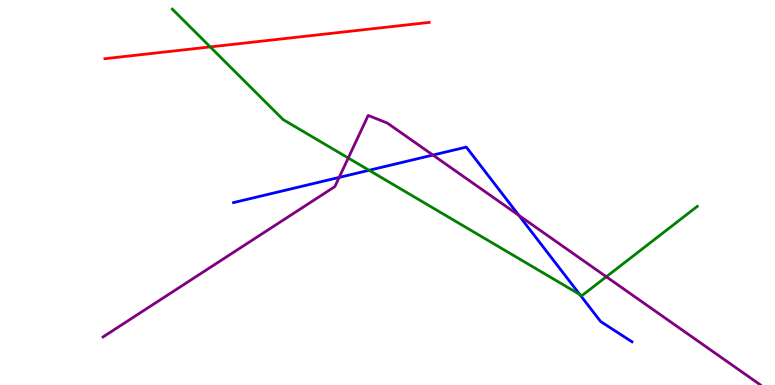[{'lines': ['blue', 'red'], 'intersections': []}, {'lines': ['green', 'red'], 'intersections': [{'x': 2.71, 'y': 8.78}]}, {'lines': ['purple', 'red'], 'intersections': []}, {'lines': ['blue', 'green'], 'intersections': [{'x': 4.76, 'y': 5.58}, {'x': 7.48, 'y': 2.35}]}, {'lines': ['blue', 'purple'], 'intersections': [{'x': 4.38, 'y': 5.39}, {'x': 5.59, 'y': 5.97}, {'x': 6.7, 'y': 4.41}]}, {'lines': ['green', 'purple'], 'intersections': [{'x': 4.49, 'y': 5.9}, {'x': 7.82, 'y': 2.81}]}]